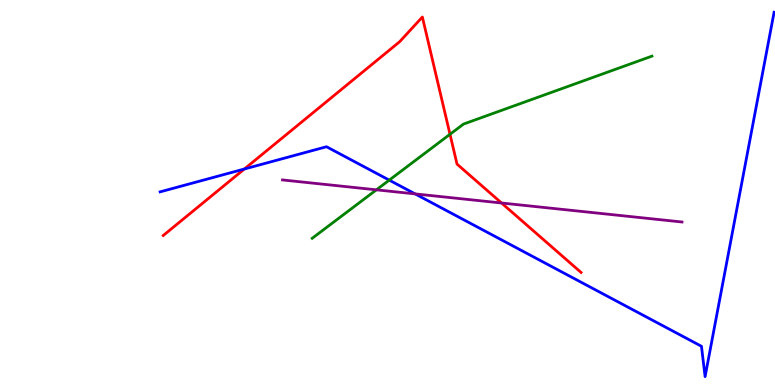[{'lines': ['blue', 'red'], 'intersections': [{'x': 3.15, 'y': 5.61}]}, {'lines': ['green', 'red'], 'intersections': [{'x': 5.81, 'y': 6.51}]}, {'lines': ['purple', 'red'], 'intersections': [{'x': 6.47, 'y': 4.73}]}, {'lines': ['blue', 'green'], 'intersections': [{'x': 5.02, 'y': 5.32}]}, {'lines': ['blue', 'purple'], 'intersections': [{'x': 5.36, 'y': 4.96}]}, {'lines': ['green', 'purple'], 'intersections': [{'x': 4.86, 'y': 5.07}]}]